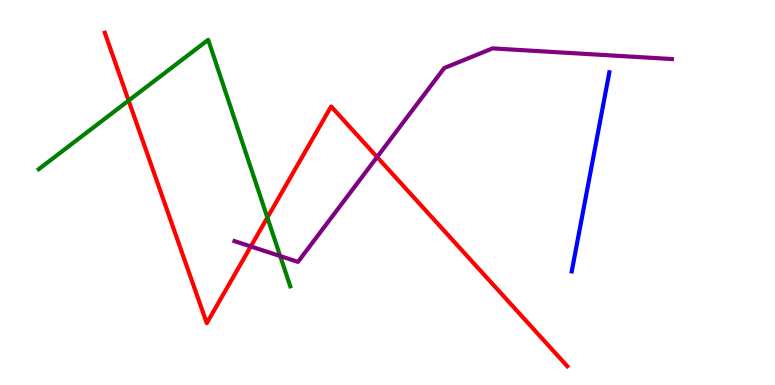[{'lines': ['blue', 'red'], 'intersections': []}, {'lines': ['green', 'red'], 'intersections': [{'x': 1.66, 'y': 7.39}, {'x': 3.45, 'y': 4.35}]}, {'lines': ['purple', 'red'], 'intersections': [{'x': 3.24, 'y': 3.6}, {'x': 4.87, 'y': 5.92}]}, {'lines': ['blue', 'green'], 'intersections': []}, {'lines': ['blue', 'purple'], 'intersections': []}, {'lines': ['green', 'purple'], 'intersections': [{'x': 3.62, 'y': 3.35}]}]